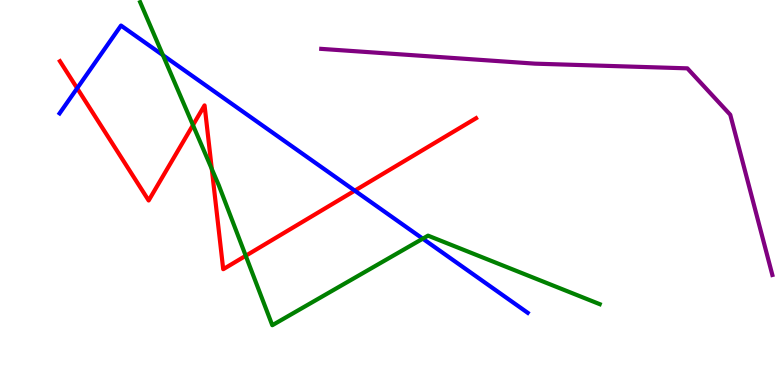[{'lines': ['blue', 'red'], 'intersections': [{'x': 0.996, 'y': 7.71}, {'x': 4.58, 'y': 5.05}]}, {'lines': ['green', 'red'], 'intersections': [{'x': 2.49, 'y': 6.75}, {'x': 2.73, 'y': 5.61}, {'x': 3.17, 'y': 3.36}]}, {'lines': ['purple', 'red'], 'intersections': []}, {'lines': ['blue', 'green'], 'intersections': [{'x': 2.1, 'y': 8.57}, {'x': 5.46, 'y': 3.8}]}, {'lines': ['blue', 'purple'], 'intersections': []}, {'lines': ['green', 'purple'], 'intersections': []}]